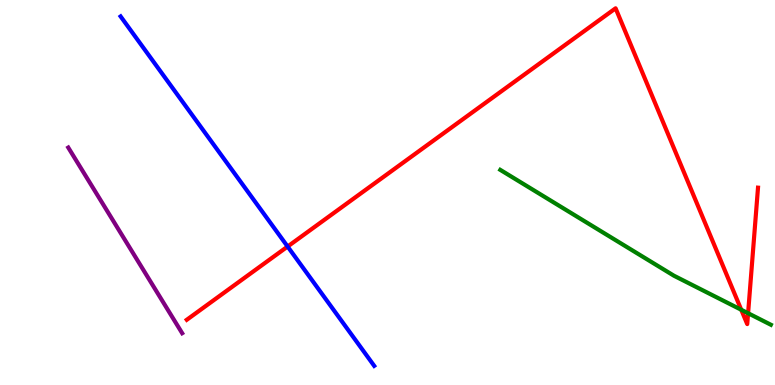[{'lines': ['blue', 'red'], 'intersections': [{'x': 3.71, 'y': 3.6}]}, {'lines': ['green', 'red'], 'intersections': [{'x': 9.56, 'y': 1.95}, {'x': 9.65, 'y': 1.86}]}, {'lines': ['purple', 'red'], 'intersections': []}, {'lines': ['blue', 'green'], 'intersections': []}, {'lines': ['blue', 'purple'], 'intersections': []}, {'lines': ['green', 'purple'], 'intersections': []}]